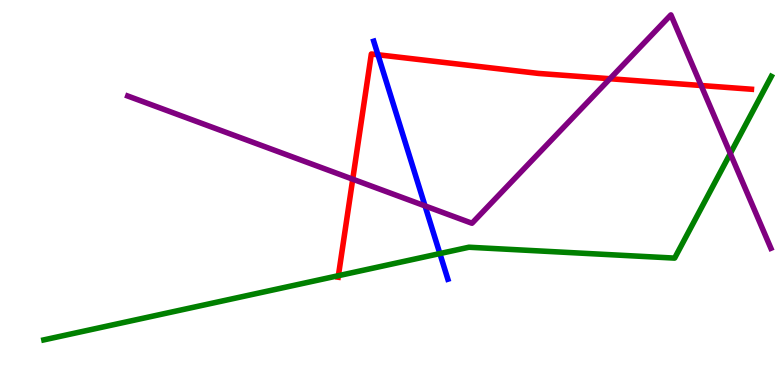[{'lines': ['blue', 'red'], 'intersections': [{'x': 4.88, 'y': 8.58}]}, {'lines': ['green', 'red'], 'intersections': [{'x': 4.37, 'y': 2.84}]}, {'lines': ['purple', 'red'], 'intersections': [{'x': 4.55, 'y': 5.35}, {'x': 7.87, 'y': 7.96}, {'x': 9.05, 'y': 7.78}]}, {'lines': ['blue', 'green'], 'intersections': [{'x': 5.68, 'y': 3.41}]}, {'lines': ['blue', 'purple'], 'intersections': [{'x': 5.48, 'y': 4.65}]}, {'lines': ['green', 'purple'], 'intersections': [{'x': 9.42, 'y': 6.01}]}]